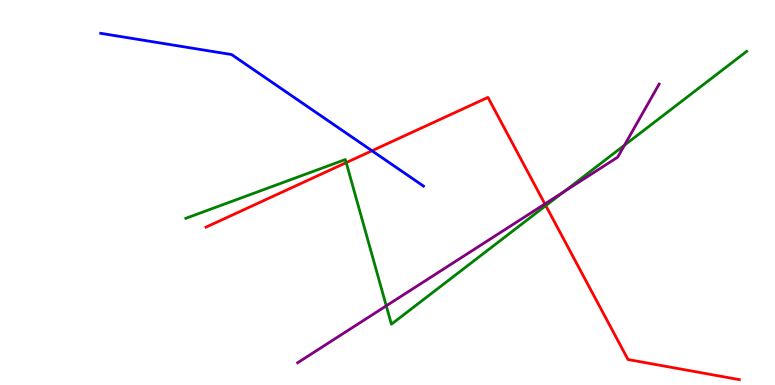[{'lines': ['blue', 'red'], 'intersections': [{'x': 4.8, 'y': 6.08}]}, {'lines': ['green', 'red'], 'intersections': [{'x': 4.47, 'y': 5.78}, {'x': 7.04, 'y': 4.66}]}, {'lines': ['purple', 'red'], 'intersections': [{'x': 7.03, 'y': 4.7}]}, {'lines': ['blue', 'green'], 'intersections': []}, {'lines': ['blue', 'purple'], 'intersections': []}, {'lines': ['green', 'purple'], 'intersections': [{'x': 4.98, 'y': 2.06}, {'x': 7.28, 'y': 5.02}, {'x': 8.06, 'y': 6.23}]}]